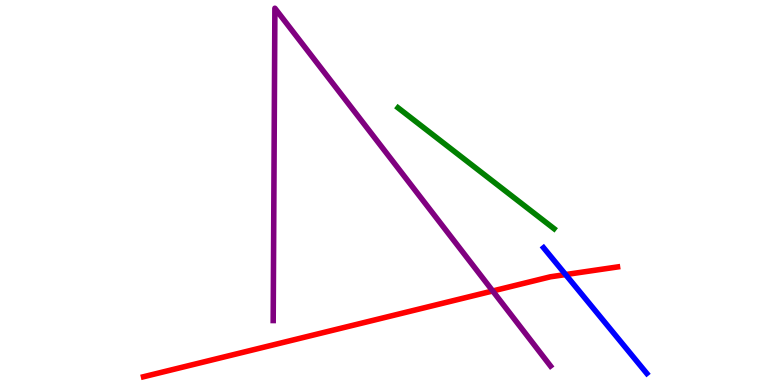[{'lines': ['blue', 'red'], 'intersections': [{'x': 7.3, 'y': 2.87}]}, {'lines': ['green', 'red'], 'intersections': []}, {'lines': ['purple', 'red'], 'intersections': [{'x': 6.36, 'y': 2.44}]}, {'lines': ['blue', 'green'], 'intersections': []}, {'lines': ['blue', 'purple'], 'intersections': []}, {'lines': ['green', 'purple'], 'intersections': []}]